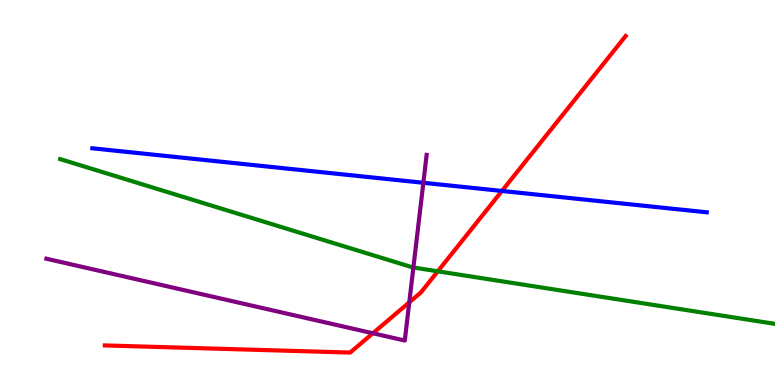[{'lines': ['blue', 'red'], 'intersections': [{'x': 6.48, 'y': 5.04}]}, {'lines': ['green', 'red'], 'intersections': [{'x': 5.65, 'y': 2.95}]}, {'lines': ['purple', 'red'], 'intersections': [{'x': 4.81, 'y': 1.34}, {'x': 5.28, 'y': 2.15}]}, {'lines': ['blue', 'green'], 'intersections': []}, {'lines': ['blue', 'purple'], 'intersections': [{'x': 5.46, 'y': 5.25}]}, {'lines': ['green', 'purple'], 'intersections': [{'x': 5.33, 'y': 3.05}]}]